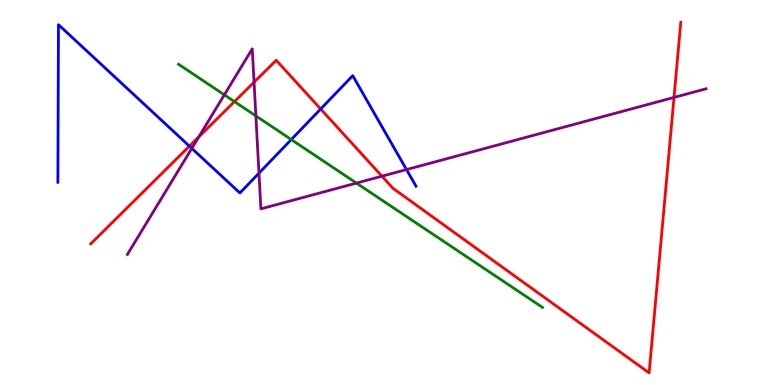[{'lines': ['blue', 'red'], 'intersections': [{'x': 2.44, 'y': 6.2}, {'x': 4.14, 'y': 7.17}]}, {'lines': ['green', 'red'], 'intersections': [{'x': 3.03, 'y': 7.36}]}, {'lines': ['purple', 'red'], 'intersections': [{'x': 2.56, 'y': 6.44}, {'x': 3.28, 'y': 7.87}, {'x': 4.93, 'y': 5.42}, {'x': 8.7, 'y': 7.47}]}, {'lines': ['blue', 'green'], 'intersections': [{'x': 3.76, 'y': 6.38}]}, {'lines': ['blue', 'purple'], 'intersections': [{'x': 2.47, 'y': 6.15}, {'x': 3.34, 'y': 5.5}, {'x': 5.25, 'y': 5.6}]}, {'lines': ['green', 'purple'], 'intersections': [{'x': 2.89, 'y': 7.54}, {'x': 3.3, 'y': 6.99}, {'x': 4.6, 'y': 5.24}]}]